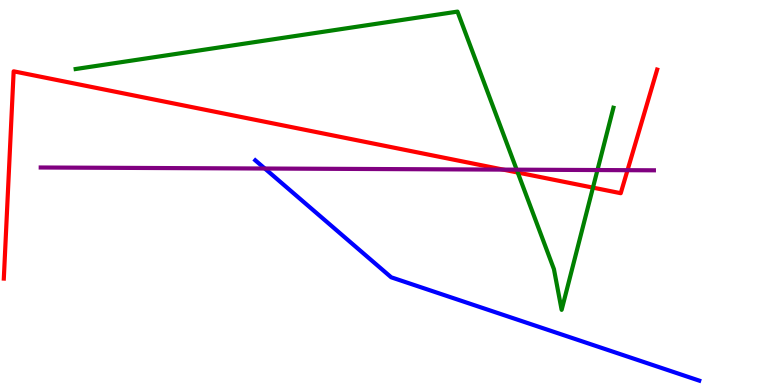[{'lines': ['blue', 'red'], 'intersections': []}, {'lines': ['green', 'red'], 'intersections': [{'x': 6.68, 'y': 5.52}, {'x': 7.65, 'y': 5.13}]}, {'lines': ['purple', 'red'], 'intersections': [{'x': 6.49, 'y': 5.59}, {'x': 8.1, 'y': 5.58}]}, {'lines': ['blue', 'green'], 'intersections': []}, {'lines': ['blue', 'purple'], 'intersections': [{'x': 3.42, 'y': 5.62}]}, {'lines': ['green', 'purple'], 'intersections': [{'x': 6.67, 'y': 5.59}, {'x': 7.71, 'y': 5.58}]}]